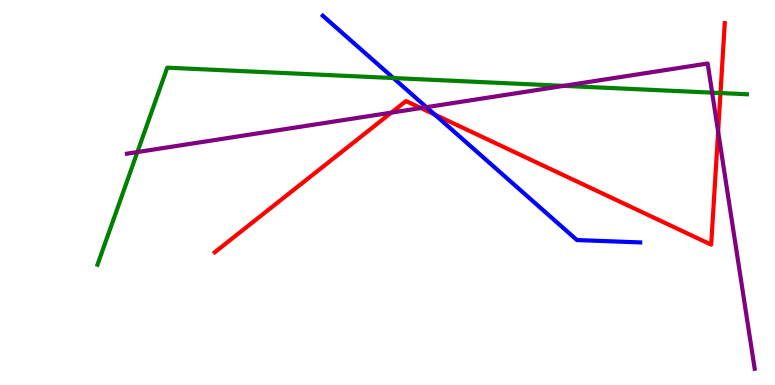[{'lines': ['blue', 'red'], 'intersections': [{'x': 5.61, 'y': 7.02}]}, {'lines': ['green', 'red'], 'intersections': [{'x': 9.3, 'y': 7.58}]}, {'lines': ['purple', 'red'], 'intersections': [{'x': 5.05, 'y': 7.07}, {'x': 5.43, 'y': 7.19}, {'x': 9.27, 'y': 6.58}]}, {'lines': ['blue', 'green'], 'intersections': [{'x': 5.08, 'y': 7.97}]}, {'lines': ['blue', 'purple'], 'intersections': [{'x': 5.5, 'y': 7.22}]}, {'lines': ['green', 'purple'], 'intersections': [{'x': 1.77, 'y': 6.05}, {'x': 7.27, 'y': 7.77}, {'x': 9.19, 'y': 7.59}]}]